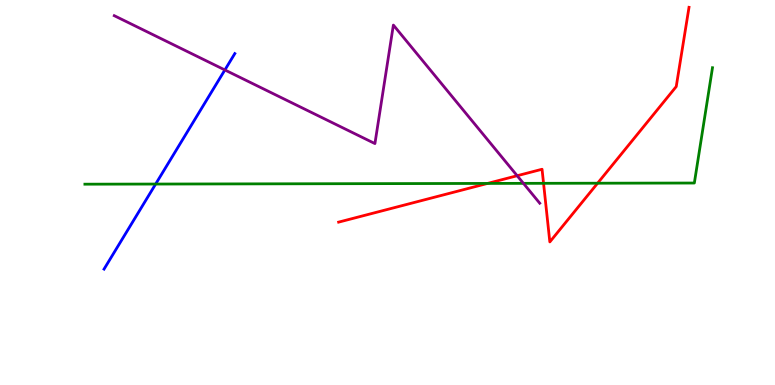[{'lines': ['blue', 'red'], 'intersections': []}, {'lines': ['green', 'red'], 'intersections': [{'x': 6.29, 'y': 5.24}, {'x': 7.01, 'y': 5.24}, {'x': 7.71, 'y': 5.24}]}, {'lines': ['purple', 'red'], 'intersections': [{'x': 6.67, 'y': 5.44}]}, {'lines': ['blue', 'green'], 'intersections': [{'x': 2.01, 'y': 5.22}]}, {'lines': ['blue', 'purple'], 'intersections': [{'x': 2.9, 'y': 8.18}]}, {'lines': ['green', 'purple'], 'intersections': [{'x': 6.75, 'y': 5.24}]}]